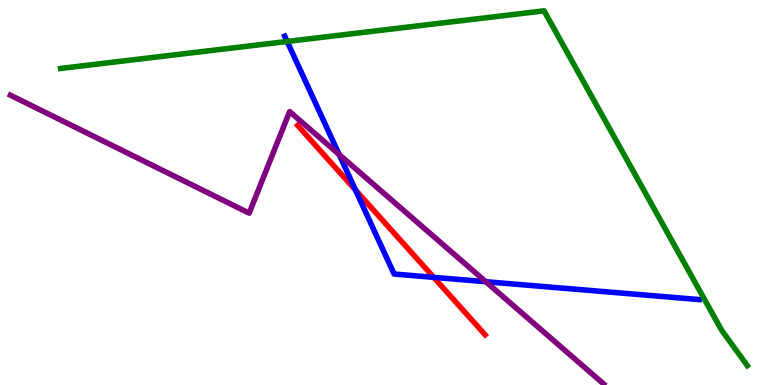[{'lines': ['blue', 'red'], 'intersections': [{'x': 4.59, 'y': 5.07}, {'x': 5.6, 'y': 2.8}]}, {'lines': ['green', 'red'], 'intersections': []}, {'lines': ['purple', 'red'], 'intersections': []}, {'lines': ['blue', 'green'], 'intersections': [{'x': 3.71, 'y': 8.92}]}, {'lines': ['blue', 'purple'], 'intersections': [{'x': 4.38, 'y': 5.99}, {'x': 6.27, 'y': 2.68}]}, {'lines': ['green', 'purple'], 'intersections': []}]